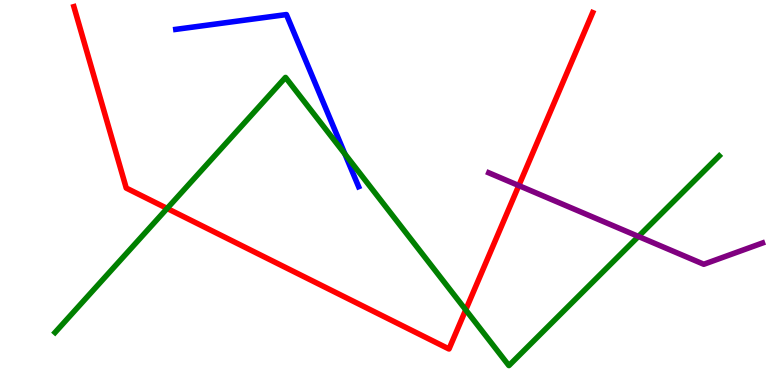[{'lines': ['blue', 'red'], 'intersections': []}, {'lines': ['green', 'red'], 'intersections': [{'x': 2.16, 'y': 4.59}, {'x': 6.01, 'y': 1.95}]}, {'lines': ['purple', 'red'], 'intersections': [{'x': 6.69, 'y': 5.18}]}, {'lines': ['blue', 'green'], 'intersections': [{'x': 4.45, 'y': 6.0}]}, {'lines': ['blue', 'purple'], 'intersections': []}, {'lines': ['green', 'purple'], 'intersections': [{'x': 8.24, 'y': 3.86}]}]